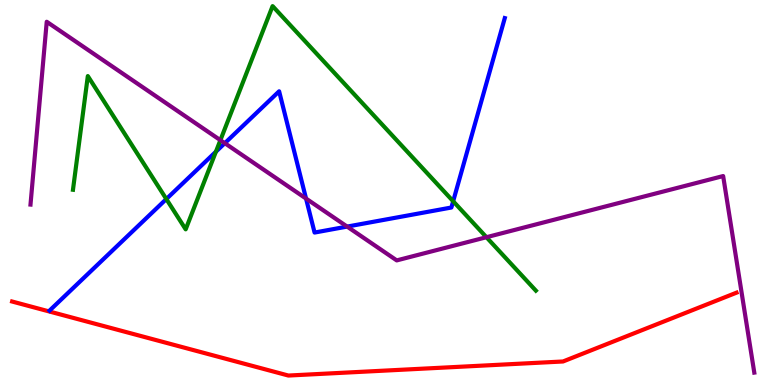[{'lines': ['blue', 'red'], 'intersections': []}, {'lines': ['green', 'red'], 'intersections': []}, {'lines': ['purple', 'red'], 'intersections': []}, {'lines': ['blue', 'green'], 'intersections': [{'x': 2.15, 'y': 4.83}, {'x': 2.79, 'y': 6.06}, {'x': 5.85, 'y': 4.77}]}, {'lines': ['blue', 'purple'], 'intersections': [{'x': 2.9, 'y': 6.28}, {'x': 3.95, 'y': 4.84}, {'x': 4.48, 'y': 4.11}]}, {'lines': ['green', 'purple'], 'intersections': [{'x': 2.84, 'y': 6.36}, {'x': 6.28, 'y': 3.84}]}]